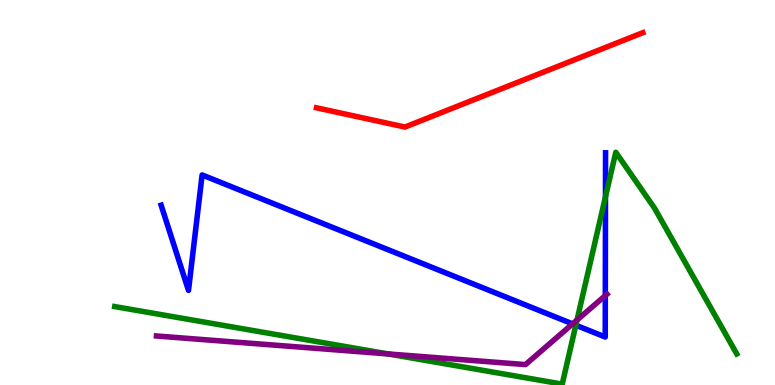[{'lines': ['blue', 'red'], 'intersections': []}, {'lines': ['green', 'red'], 'intersections': []}, {'lines': ['purple', 'red'], 'intersections': []}, {'lines': ['blue', 'green'], 'intersections': [{'x': 7.43, 'y': 1.55}, {'x': 7.81, 'y': 4.89}]}, {'lines': ['blue', 'purple'], 'intersections': [{'x': 7.39, 'y': 1.59}, {'x': 7.81, 'y': 2.32}]}, {'lines': ['green', 'purple'], 'intersections': [{'x': 5.01, 'y': 0.807}, {'x': 7.45, 'y': 1.69}]}]